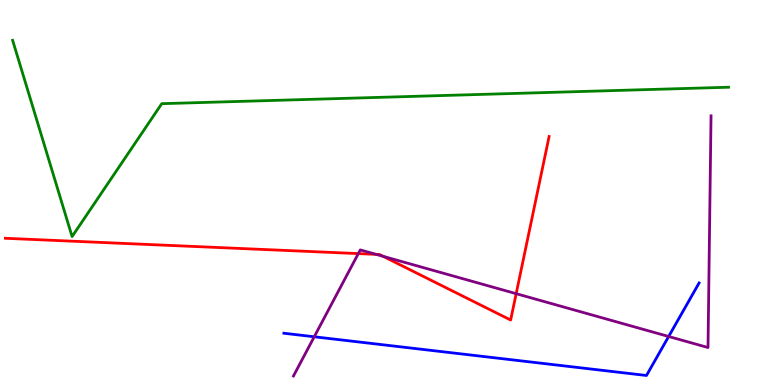[{'lines': ['blue', 'red'], 'intersections': []}, {'lines': ['green', 'red'], 'intersections': []}, {'lines': ['purple', 'red'], 'intersections': [{'x': 4.62, 'y': 3.41}, {'x': 4.85, 'y': 3.39}, {'x': 4.94, 'y': 3.34}, {'x': 6.66, 'y': 2.37}]}, {'lines': ['blue', 'green'], 'intersections': []}, {'lines': ['blue', 'purple'], 'intersections': [{'x': 4.05, 'y': 1.25}, {'x': 8.63, 'y': 1.26}]}, {'lines': ['green', 'purple'], 'intersections': []}]